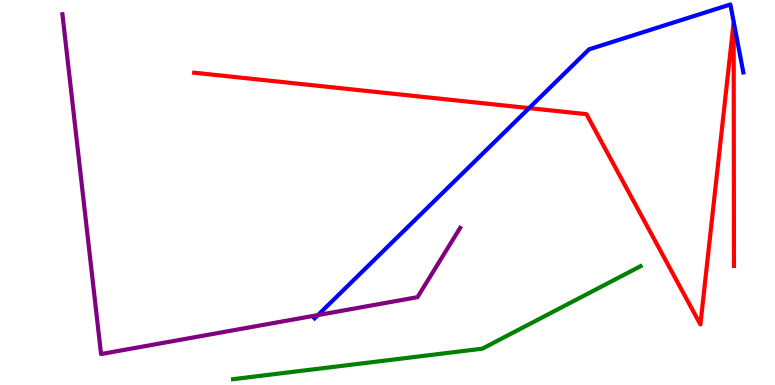[{'lines': ['blue', 'red'], 'intersections': [{'x': 6.83, 'y': 7.19}]}, {'lines': ['green', 'red'], 'intersections': []}, {'lines': ['purple', 'red'], 'intersections': []}, {'lines': ['blue', 'green'], 'intersections': []}, {'lines': ['blue', 'purple'], 'intersections': [{'x': 4.1, 'y': 1.82}]}, {'lines': ['green', 'purple'], 'intersections': []}]